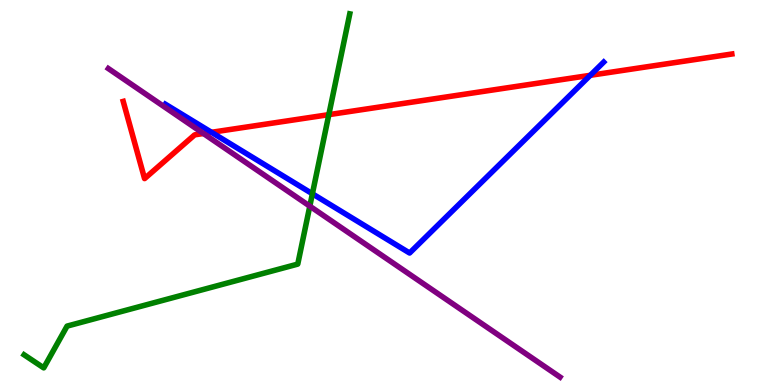[{'lines': ['blue', 'red'], 'intersections': [{'x': 2.73, 'y': 6.56}, {'x': 7.62, 'y': 8.04}]}, {'lines': ['green', 'red'], 'intersections': [{'x': 4.24, 'y': 7.02}]}, {'lines': ['purple', 'red'], 'intersections': [{'x': 2.63, 'y': 6.53}]}, {'lines': ['blue', 'green'], 'intersections': [{'x': 4.03, 'y': 4.97}]}, {'lines': ['blue', 'purple'], 'intersections': []}, {'lines': ['green', 'purple'], 'intersections': [{'x': 4.0, 'y': 4.64}]}]